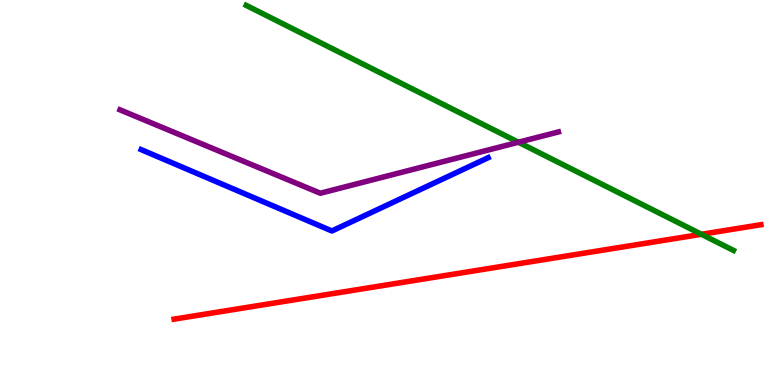[{'lines': ['blue', 'red'], 'intersections': []}, {'lines': ['green', 'red'], 'intersections': [{'x': 9.05, 'y': 3.91}]}, {'lines': ['purple', 'red'], 'intersections': []}, {'lines': ['blue', 'green'], 'intersections': []}, {'lines': ['blue', 'purple'], 'intersections': []}, {'lines': ['green', 'purple'], 'intersections': [{'x': 6.69, 'y': 6.31}]}]